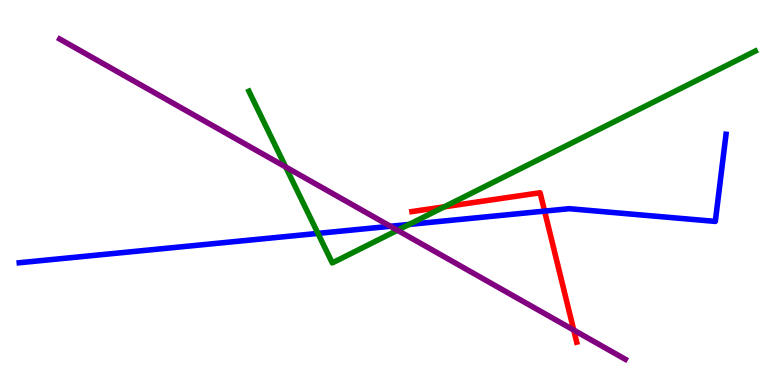[{'lines': ['blue', 'red'], 'intersections': [{'x': 7.03, 'y': 4.52}]}, {'lines': ['green', 'red'], 'intersections': [{'x': 5.73, 'y': 4.63}]}, {'lines': ['purple', 'red'], 'intersections': [{'x': 7.4, 'y': 1.43}]}, {'lines': ['blue', 'green'], 'intersections': [{'x': 4.1, 'y': 3.94}, {'x': 5.28, 'y': 4.17}]}, {'lines': ['blue', 'purple'], 'intersections': [{'x': 5.04, 'y': 4.12}]}, {'lines': ['green', 'purple'], 'intersections': [{'x': 3.69, 'y': 5.66}, {'x': 5.13, 'y': 4.02}]}]